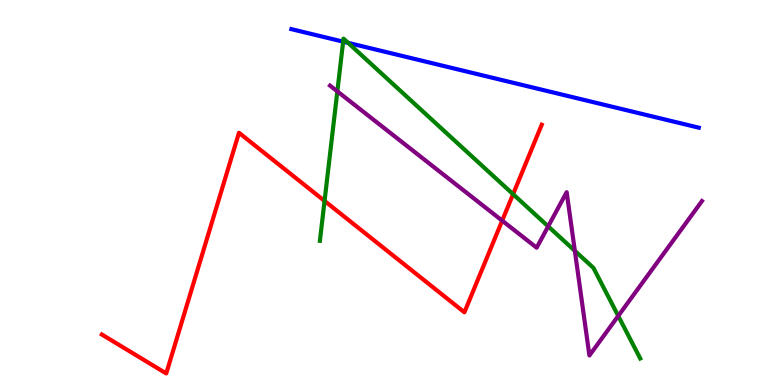[{'lines': ['blue', 'red'], 'intersections': []}, {'lines': ['green', 'red'], 'intersections': [{'x': 4.19, 'y': 4.78}, {'x': 6.62, 'y': 4.96}]}, {'lines': ['purple', 'red'], 'intersections': [{'x': 6.48, 'y': 4.27}]}, {'lines': ['blue', 'green'], 'intersections': [{'x': 4.43, 'y': 8.92}, {'x': 4.49, 'y': 8.89}]}, {'lines': ['blue', 'purple'], 'intersections': []}, {'lines': ['green', 'purple'], 'intersections': [{'x': 4.35, 'y': 7.63}, {'x': 7.07, 'y': 4.12}, {'x': 7.42, 'y': 3.49}, {'x': 7.98, 'y': 1.79}]}]